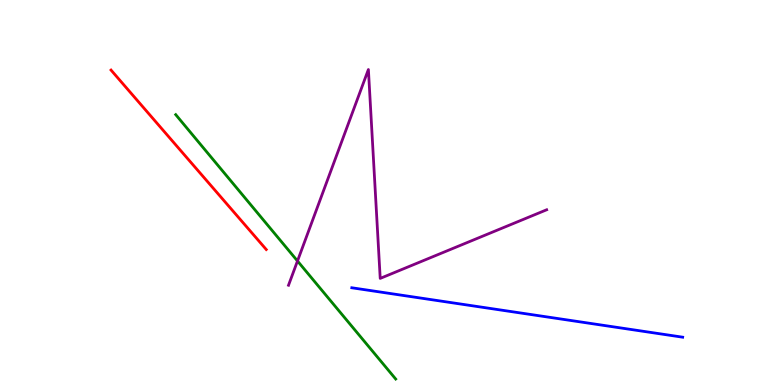[{'lines': ['blue', 'red'], 'intersections': []}, {'lines': ['green', 'red'], 'intersections': []}, {'lines': ['purple', 'red'], 'intersections': []}, {'lines': ['blue', 'green'], 'intersections': []}, {'lines': ['blue', 'purple'], 'intersections': []}, {'lines': ['green', 'purple'], 'intersections': [{'x': 3.84, 'y': 3.22}]}]